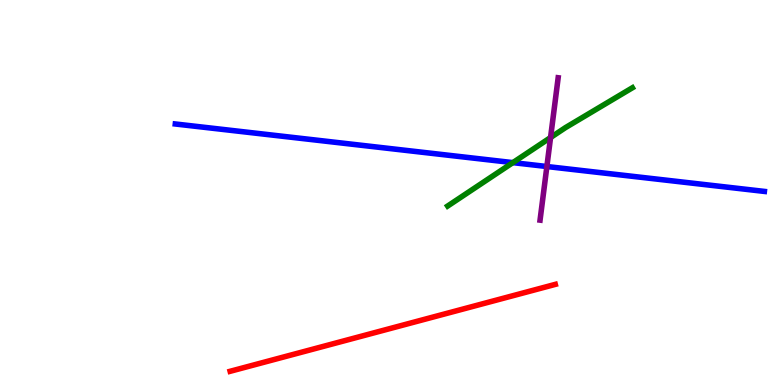[{'lines': ['blue', 'red'], 'intersections': []}, {'lines': ['green', 'red'], 'intersections': []}, {'lines': ['purple', 'red'], 'intersections': []}, {'lines': ['blue', 'green'], 'intersections': [{'x': 6.62, 'y': 5.78}]}, {'lines': ['blue', 'purple'], 'intersections': [{'x': 7.06, 'y': 5.67}]}, {'lines': ['green', 'purple'], 'intersections': [{'x': 7.1, 'y': 6.43}]}]